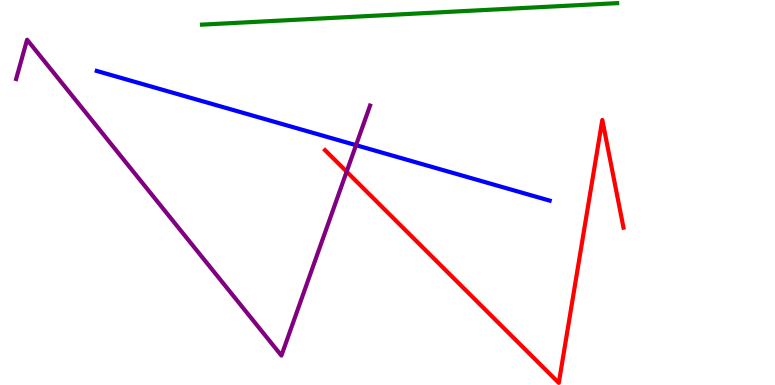[{'lines': ['blue', 'red'], 'intersections': []}, {'lines': ['green', 'red'], 'intersections': []}, {'lines': ['purple', 'red'], 'intersections': [{'x': 4.47, 'y': 5.54}]}, {'lines': ['blue', 'green'], 'intersections': []}, {'lines': ['blue', 'purple'], 'intersections': [{'x': 4.59, 'y': 6.23}]}, {'lines': ['green', 'purple'], 'intersections': []}]